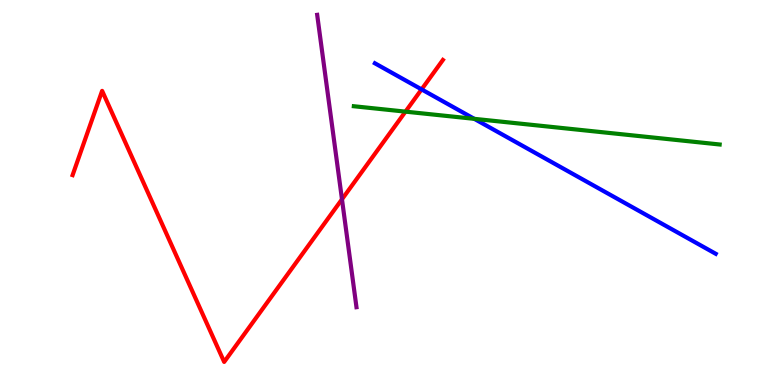[{'lines': ['blue', 'red'], 'intersections': [{'x': 5.44, 'y': 7.68}]}, {'lines': ['green', 'red'], 'intersections': [{'x': 5.23, 'y': 7.1}]}, {'lines': ['purple', 'red'], 'intersections': [{'x': 4.41, 'y': 4.82}]}, {'lines': ['blue', 'green'], 'intersections': [{'x': 6.12, 'y': 6.91}]}, {'lines': ['blue', 'purple'], 'intersections': []}, {'lines': ['green', 'purple'], 'intersections': []}]